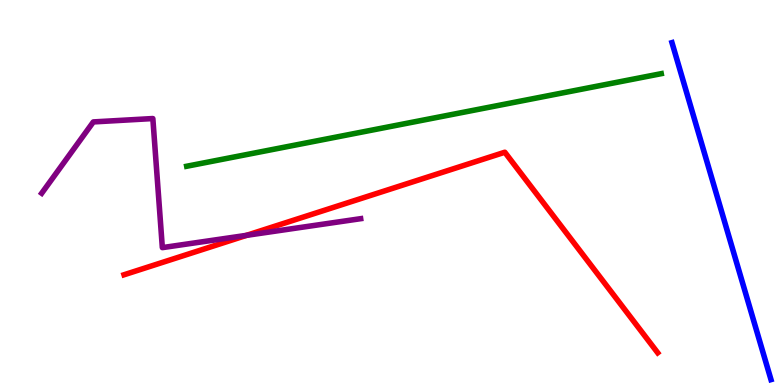[{'lines': ['blue', 'red'], 'intersections': []}, {'lines': ['green', 'red'], 'intersections': []}, {'lines': ['purple', 'red'], 'intersections': [{'x': 3.18, 'y': 3.89}]}, {'lines': ['blue', 'green'], 'intersections': []}, {'lines': ['blue', 'purple'], 'intersections': []}, {'lines': ['green', 'purple'], 'intersections': []}]